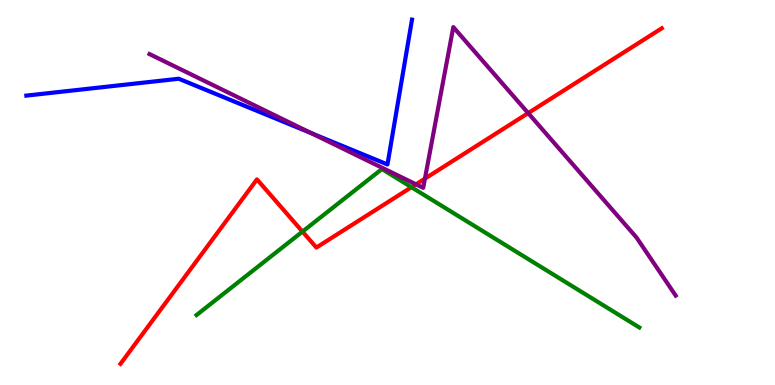[{'lines': ['blue', 'red'], 'intersections': []}, {'lines': ['green', 'red'], 'intersections': [{'x': 3.9, 'y': 3.98}, {'x': 5.31, 'y': 5.14}]}, {'lines': ['purple', 'red'], 'intersections': [{'x': 5.37, 'y': 5.21}, {'x': 5.48, 'y': 5.36}, {'x': 6.82, 'y': 7.06}]}, {'lines': ['blue', 'green'], 'intersections': []}, {'lines': ['blue', 'purple'], 'intersections': [{'x': 4.02, 'y': 6.54}]}, {'lines': ['green', 'purple'], 'intersections': []}]